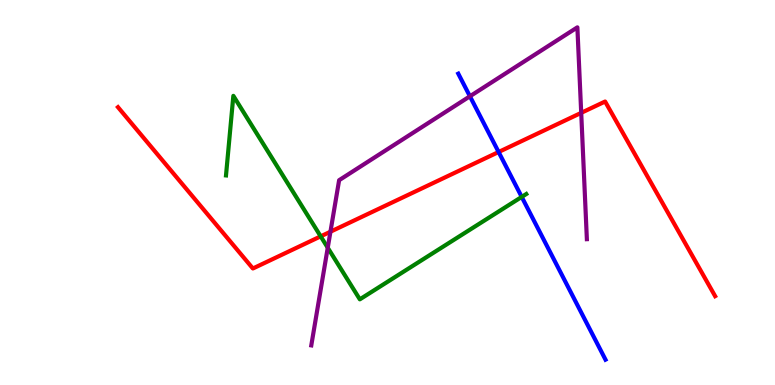[{'lines': ['blue', 'red'], 'intersections': [{'x': 6.43, 'y': 6.05}]}, {'lines': ['green', 'red'], 'intersections': [{'x': 4.14, 'y': 3.86}]}, {'lines': ['purple', 'red'], 'intersections': [{'x': 4.26, 'y': 3.98}, {'x': 7.5, 'y': 7.07}]}, {'lines': ['blue', 'green'], 'intersections': [{'x': 6.73, 'y': 4.89}]}, {'lines': ['blue', 'purple'], 'intersections': [{'x': 6.06, 'y': 7.5}]}, {'lines': ['green', 'purple'], 'intersections': [{'x': 4.23, 'y': 3.57}]}]